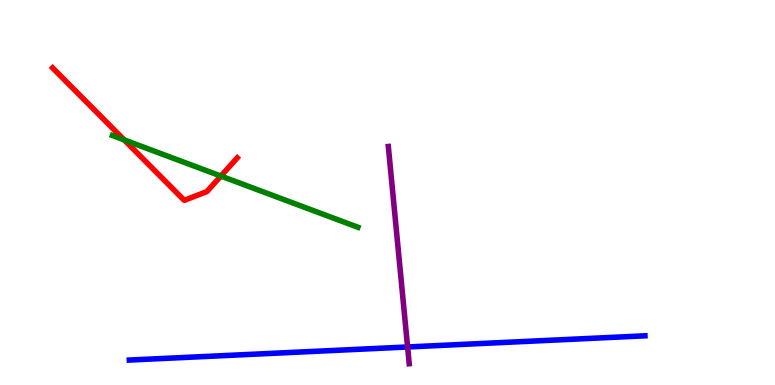[{'lines': ['blue', 'red'], 'intersections': []}, {'lines': ['green', 'red'], 'intersections': [{'x': 1.6, 'y': 6.37}, {'x': 2.85, 'y': 5.43}]}, {'lines': ['purple', 'red'], 'intersections': []}, {'lines': ['blue', 'green'], 'intersections': []}, {'lines': ['blue', 'purple'], 'intersections': [{'x': 5.26, 'y': 0.988}]}, {'lines': ['green', 'purple'], 'intersections': []}]